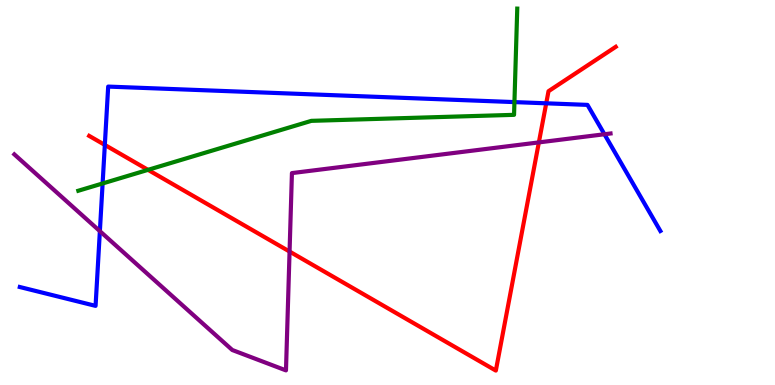[{'lines': ['blue', 'red'], 'intersections': [{'x': 1.35, 'y': 6.24}, {'x': 7.05, 'y': 7.32}]}, {'lines': ['green', 'red'], 'intersections': [{'x': 1.91, 'y': 5.59}]}, {'lines': ['purple', 'red'], 'intersections': [{'x': 3.74, 'y': 3.47}, {'x': 6.95, 'y': 6.3}]}, {'lines': ['blue', 'green'], 'intersections': [{'x': 1.32, 'y': 5.23}, {'x': 6.64, 'y': 7.35}]}, {'lines': ['blue', 'purple'], 'intersections': [{'x': 1.29, 'y': 4.0}, {'x': 7.8, 'y': 6.51}]}, {'lines': ['green', 'purple'], 'intersections': []}]